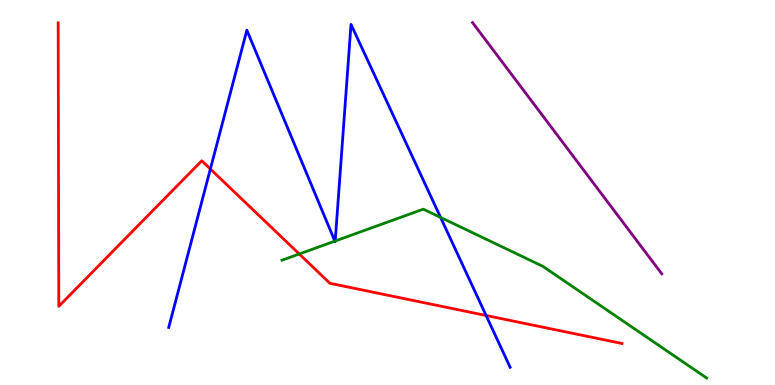[{'lines': ['blue', 'red'], 'intersections': [{'x': 2.71, 'y': 5.61}, {'x': 6.27, 'y': 1.81}]}, {'lines': ['green', 'red'], 'intersections': [{'x': 3.86, 'y': 3.4}]}, {'lines': ['purple', 'red'], 'intersections': []}, {'lines': ['blue', 'green'], 'intersections': [{'x': 4.32, 'y': 3.74}, {'x': 4.33, 'y': 3.74}, {'x': 5.69, 'y': 4.35}]}, {'lines': ['blue', 'purple'], 'intersections': []}, {'lines': ['green', 'purple'], 'intersections': []}]